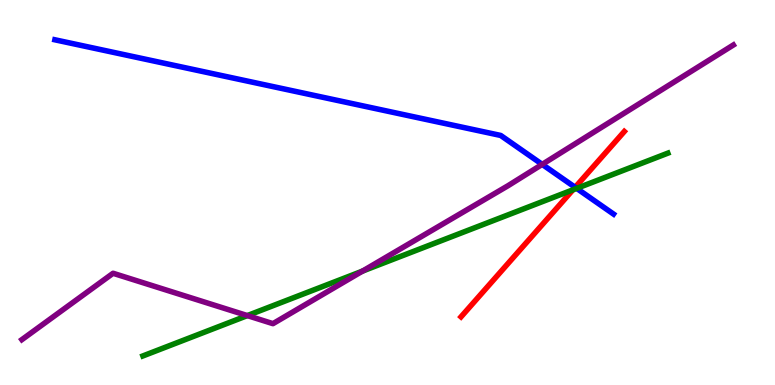[{'lines': ['blue', 'red'], 'intersections': [{'x': 7.42, 'y': 5.13}]}, {'lines': ['green', 'red'], 'intersections': [{'x': 7.39, 'y': 5.07}]}, {'lines': ['purple', 'red'], 'intersections': []}, {'lines': ['blue', 'green'], 'intersections': [{'x': 7.44, 'y': 5.11}]}, {'lines': ['blue', 'purple'], 'intersections': [{'x': 7.0, 'y': 5.73}]}, {'lines': ['green', 'purple'], 'intersections': [{'x': 3.19, 'y': 1.8}, {'x': 4.68, 'y': 2.96}]}]